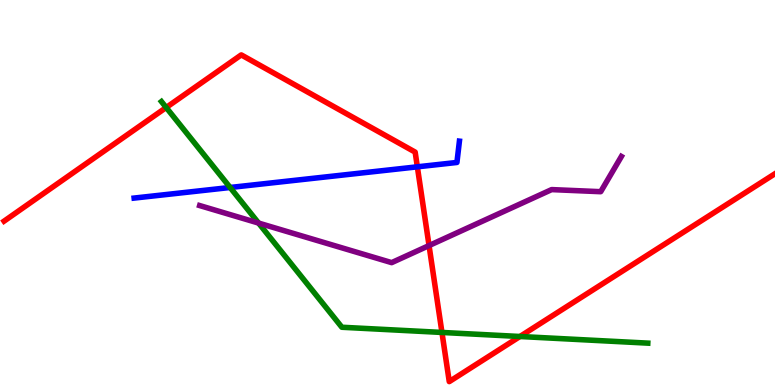[{'lines': ['blue', 'red'], 'intersections': [{'x': 5.39, 'y': 5.67}]}, {'lines': ['green', 'red'], 'intersections': [{'x': 2.14, 'y': 7.21}, {'x': 5.7, 'y': 1.37}, {'x': 6.71, 'y': 1.26}]}, {'lines': ['purple', 'red'], 'intersections': [{'x': 5.54, 'y': 3.62}]}, {'lines': ['blue', 'green'], 'intersections': [{'x': 2.97, 'y': 5.13}]}, {'lines': ['blue', 'purple'], 'intersections': []}, {'lines': ['green', 'purple'], 'intersections': [{'x': 3.34, 'y': 4.21}]}]